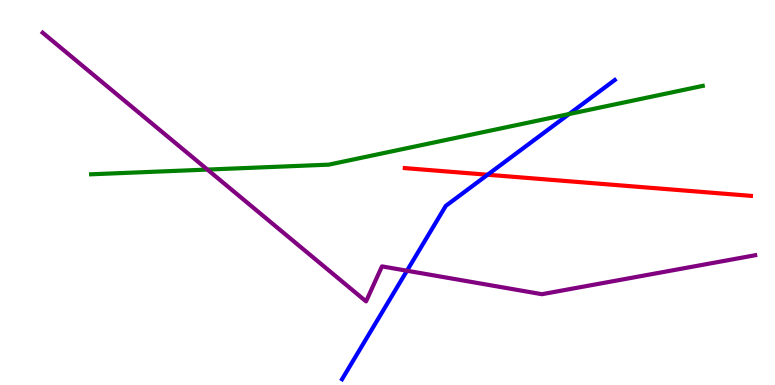[{'lines': ['blue', 'red'], 'intersections': [{'x': 6.29, 'y': 5.46}]}, {'lines': ['green', 'red'], 'intersections': []}, {'lines': ['purple', 'red'], 'intersections': []}, {'lines': ['blue', 'green'], 'intersections': [{'x': 7.34, 'y': 7.04}]}, {'lines': ['blue', 'purple'], 'intersections': [{'x': 5.25, 'y': 2.97}]}, {'lines': ['green', 'purple'], 'intersections': [{'x': 2.68, 'y': 5.6}]}]